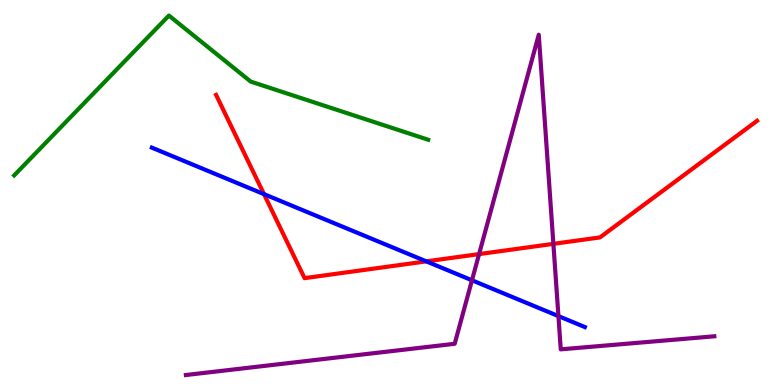[{'lines': ['blue', 'red'], 'intersections': [{'x': 3.41, 'y': 4.96}, {'x': 5.5, 'y': 3.21}]}, {'lines': ['green', 'red'], 'intersections': []}, {'lines': ['purple', 'red'], 'intersections': [{'x': 6.18, 'y': 3.4}, {'x': 7.14, 'y': 3.67}]}, {'lines': ['blue', 'green'], 'intersections': []}, {'lines': ['blue', 'purple'], 'intersections': [{'x': 6.09, 'y': 2.72}, {'x': 7.21, 'y': 1.79}]}, {'lines': ['green', 'purple'], 'intersections': []}]